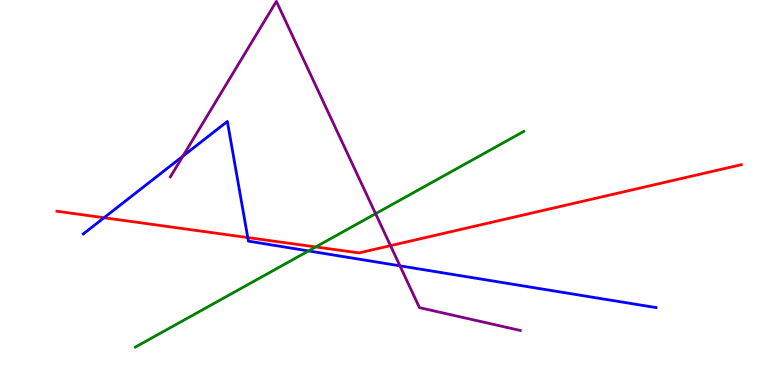[{'lines': ['blue', 'red'], 'intersections': [{'x': 1.34, 'y': 4.34}, {'x': 3.2, 'y': 3.83}]}, {'lines': ['green', 'red'], 'intersections': [{'x': 4.07, 'y': 3.59}]}, {'lines': ['purple', 'red'], 'intersections': [{'x': 5.04, 'y': 3.62}]}, {'lines': ['blue', 'green'], 'intersections': [{'x': 3.98, 'y': 3.48}]}, {'lines': ['blue', 'purple'], 'intersections': [{'x': 2.36, 'y': 5.94}, {'x': 5.16, 'y': 3.1}]}, {'lines': ['green', 'purple'], 'intersections': [{'x': 4.85, 'y': 4.45}]}]